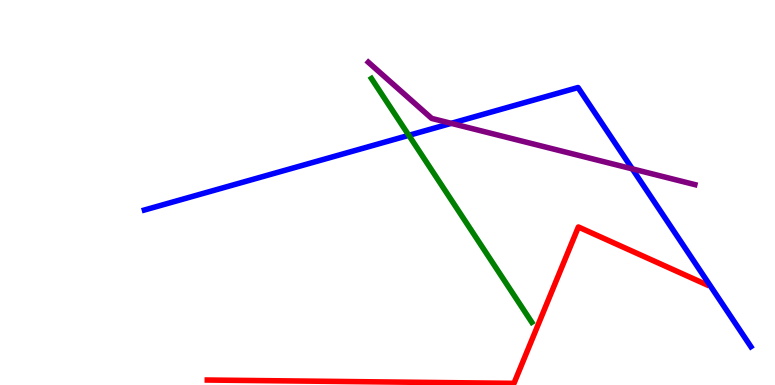[{'lines': ['blue', 'red'], 'intersections': []}, {'lines': ['green', 'red'], 'intersections': []}, {'lines': ['purple', 'red'], 'intersections': []}, {'lines': ['blue', 'green'], 'intersections': [{'x': 5.28, 'y': 6.48}]}, {'lines': ['blue', 'purple'], 'intersections': [{'x': 5.82, 'y': 6.8}, {'x': 8.16, 'y': 5.61}]}, {'lines': ['green', 'purple'], 'intersections': []}]